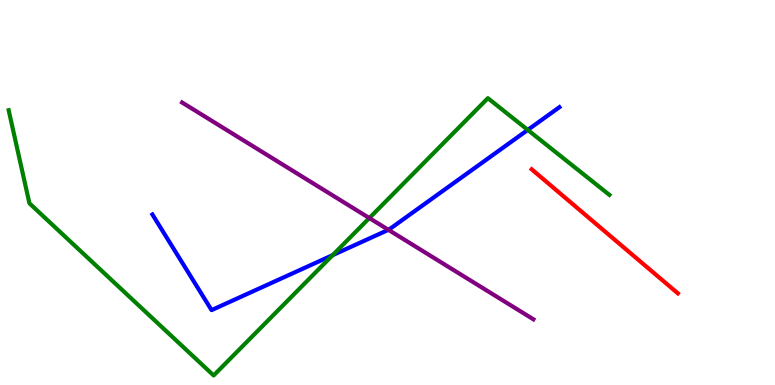[{'lines': ['blue', 'red'], 'intersections': []}, {'lines': ['green', 'red'], 'intersections': []}, {'lines': ['purple', 'red'], 'intersections': []}, {'lines': ['blue', 'green'], 'intersections': [{'x': 4.29, 'y': 3.37}, {'x': 6.81, 'y': 6.63}]}, {'lines': ['blue', 'purple'], 'intersections': [{'x': 5.01, 'y': 4.03}]}, {'lines': ['green', 'purple'], 'intersections': [{'x': 4.77, 'y': 4.34}]}]